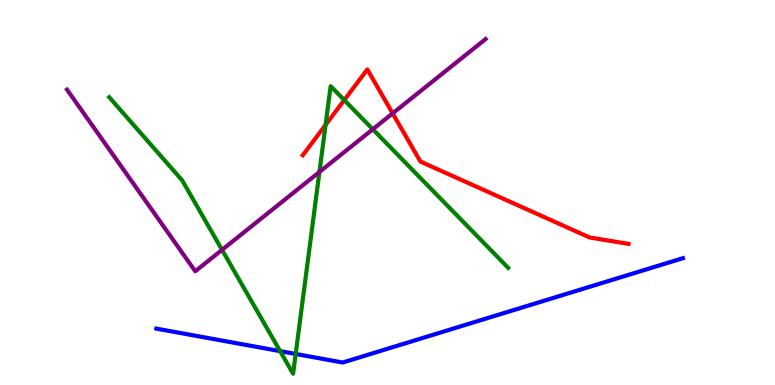[{'lines': ['blue', 'red'], 'intersections': []}, {'lines': ['green', 'red'], 'intersections': [{'x': 4.2, 'y': 6.76}, {'x': 4.44, 'y': 7.4}]}, {'lines': ['purple', 'red'], 'intersections': [{'x': 5.07, 'y': 7.05}]}, {'lines': ['blue', 'green'], 'intersections': [{'x': 3.61, 'y': 0.879}, {'x': 3.82, 'y': 0.806}]}, {'lines': ['blue', 'purple'], 'intersections': []}, {'lines': ['green', 'purple'], 'intersections': [{'x': 2.87, 'y': 3.51}, {'x': 4.12, 'y': 5.53}, {'x': 4.81, 'y': 6.64}]}]